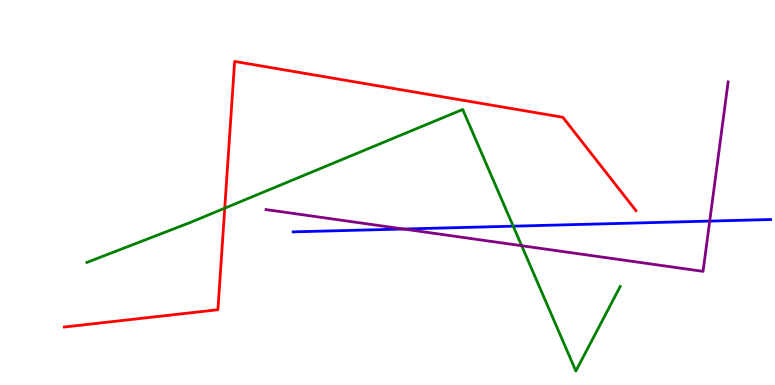[{'lines': ['blue', 'red'], 'intersections': []}, {'lines': ['green', 'red'], 'intersections': [{'x': 2.9, 'y': 4.59}]}, {'lines': ['purple', 'red'], 'intersections': []}, {'lines': ['blue', 'green'], 'intersections': [{'x': 6.62, 'y': 4.13}]}, {'lines': ['blue', 'purple'], 'intersections': [{'x': 5.21, 'y': 4.05}, {'x': 9.16, 'y': 4.26}]}, {'lines': ['green', 'purple'], 'intersections': [{'x': 6.73, 'y': 3.62}]}]